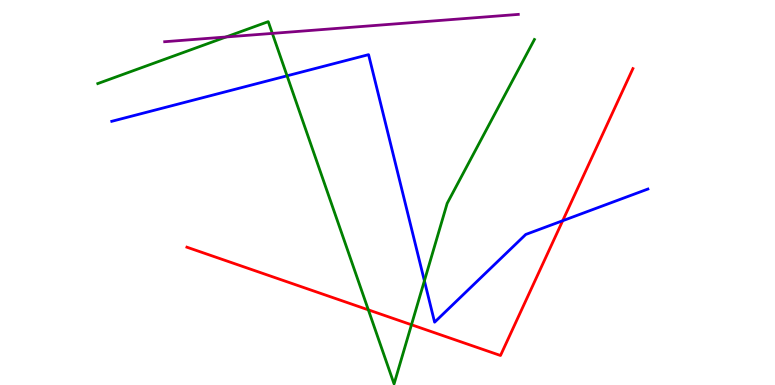[{'lines': ['blue', 'red'], 'intersections': [{'x': 7.26, 'y': 4.27}]}, {'lines': ['green', 'red'], 'intersections': [{'x': 4.75, 'y': 1.95}, {'x': 5.31, 'y': 1.56}]}, {'lines': ['purple', 'red'], 'intersections': []}, {'lines': ['blue', 'green'], 'intersections': [{'x': 3.7, 'y': 8.03}, {'x': 5.48, 'y': 2.71}]}, {'lines': ['blue', 'purple'], 'intersections': []}, {'lines': ['green', 'purple'], 'intersections': [{'x': 2.92, 'y': 9.04}, {'x': 3.51, 'y': 9.13}]}]